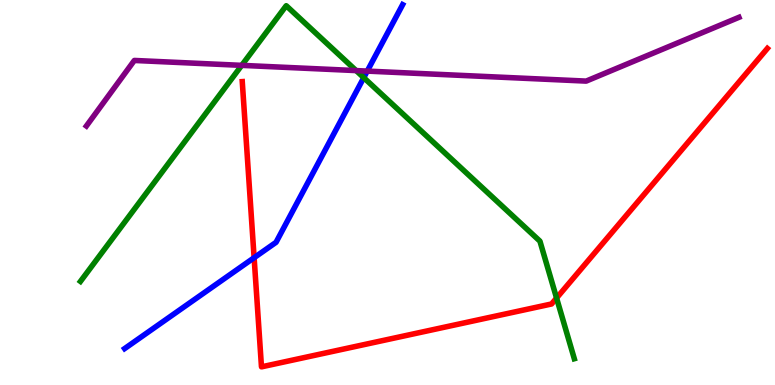[{'lines': ['blue', 'red'], 'intersections': [{'x': 3.28, 'y': 3.31}]}, {'lines': ['green', 'red'], 'intersections': [{'x': 7.18, 'y': 2.26}]}, {'lines': ['purple', 'red'], 'intersections': []}, {'lines': ['blue', 'green'], 'intersections': [{'x': 4.69, 'y': 7.98}]}, {'lines': ['blue', 'purple'], 'intersections': [{'x': 4.74, 'y': 8.15}]}, {'lines': ['green', 'purple'], 'intersections': [{'x': 3.12, 'y': 8.3}, {'x': 4.6, 'y': 8.17}]}]